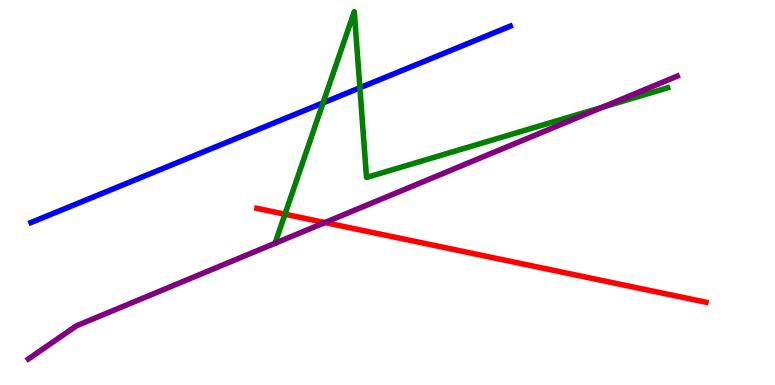[{'lines': ['blue', 'red'], 'intersections': []}, {'lines': ['green', 'red'], 'intersections': [{'x': 3.68, 'y': 4.44}]}, {'lines': ['purple', 'red'], 'intersections': [{'x': 4.19, 'y': 4.22}]}, {'lines': ['blue', 'green'], 'intersections': [{'x': 4.17, 'y': 7.33}, {'x': 4.64, 'y': 7.72}]}, {'lines': ['blue', 'purple'], 'intersections': []}, {'lines': ['green', 'purple'], 'intersections': [{'x': 7.77, 'y': 7.21}]}]